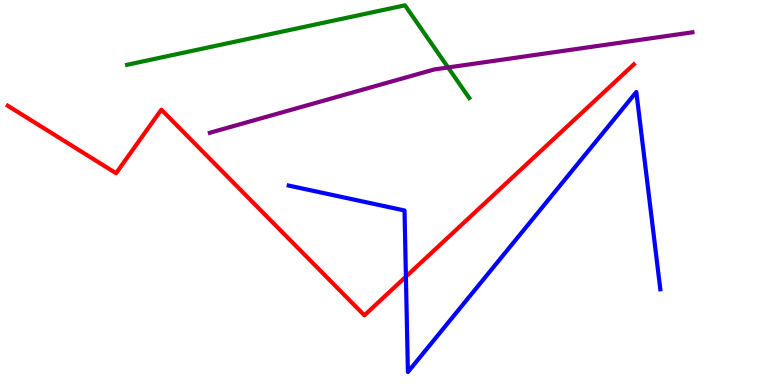[{'lines': ['blue', 'red'], 'intersections': [{'x': 5.24, 'y': 2.81}]}, {'lines': ['green', 'red'], 'intersections': []}, {'lines': ['purple', 'red'], 'intersections': []}, {'lines': ['blue', 'green'], 'intersections': []}, {'lines': ['blue', 'purple'], 'intersections': []}, {'lines': ['green', 'purple'], 'intersections': [{'x': 5.78, 'y': 8.25}]}]